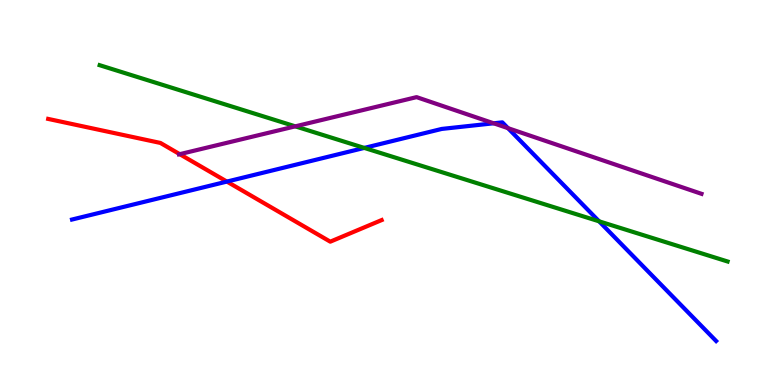[{'lines': ['blue', 'red'], 'intersections': [{'x': 2.93, 'y': 5.28}]}, {'lines': ['green', 'red'], 'intersections': []}, {'lines': ['purple', 'red'], 'intersections': [{'x': 2.32, 'y': 6.0}]}, {'lines': ['blue', 'green'], 'intersections': [{'x': 4.7, 'y': 6.16}, {'x': 7.73, 'y': 4.25}]}, {'lines': ['blue', 'purple'], 'intersections': [{'x': 6.37, 'y': 6.8}, {'x': 6.55, 'y': 6.67}]}, {'lines': ['green', 'purple'], 'intersections': [{'x': 3.81, 'y': 6.72}]}]